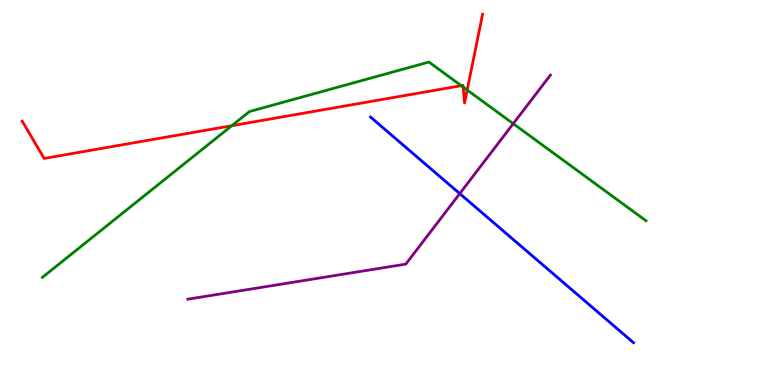[{'lines': ['blue', 'red'], 'intersections': []}, {'lines': ['green', 'red'], 'intersections': [{'x': 2.99, 'y': 6.73}, {'x': 5.95, 'y': 7.77}, {'x': 5.98, 'y': 7.74}, {'x': 6.03, 'y': 7.66}]}, {'lines': ['purple', 'red'], 'intersections': []}, {'lines': ['blue', 'green'], 'intersections': []}, {'lines': ['blue', 'purple'], 'intersections': [{'x': 5.93, 'y': 4.97}]}, {'lines': ['green', 'purple'], 'intersections': [{'x': 6.62, 'y': 6.79}]}]